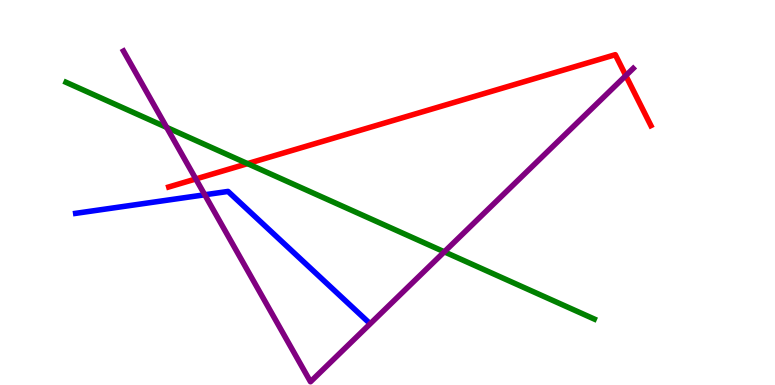[{'lines': ['blue', 'red'], 'intersections': []}, {'lines': ['green', 'red'], 'intersections': [{'x': 3.19, 'y': 5.75}]}, {'lines': ['purple', 'red'], 'intersections': [{'x': 2.53, 'y': 5.35}, {'x': 8.07, 'y': 8.04}]}, {'lines': ['blue', 'green'], 'intersections': []}, {'lines': ['blue', 'purple'], 'intersections': [{'x': 2.64, 'y': 4.94}]}, {'lines': ['green', 'purple'], 'intersections': [{'x': 2.15, 'y': 6.69}, {'x': 5.73, 'y': 3.46}]}]